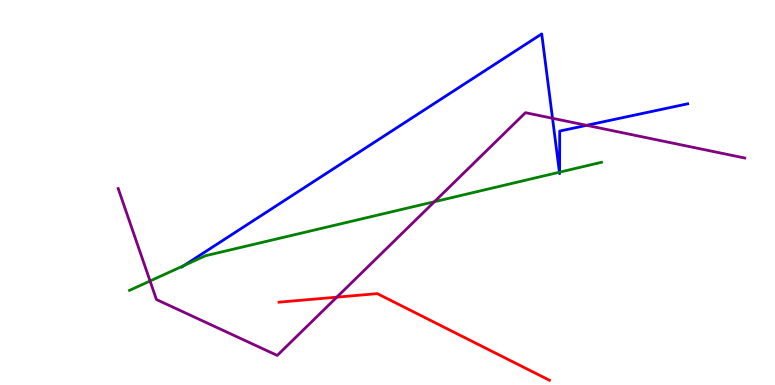[{'lines': ['blue', 'red'], 'intersections': []}, {'lines': ['green', 'red'], 'intersections': []}, {'lines': ['purple', 'red'], 'intersections': [{'x': 4.35, 'y': 2.28}]}, {'lines': ['blue', 'green'], 'intersections': [{'x': 2.38, 'y': 3.11}, {'x': 7.22, 'y': 5.53}, {'x': 7.22, 'y': 5.53}]}, {'lines': ['blue', 'purple'], 'intersections': [{'x': 7.13, 'y': 6.93}, {'x': 7.57, 'y': 6.74}]}, {'lines': ['green', 'purple'], 'intersections': [{'x': 1.94, 'y': 2.7}, {'x': 5.61, 'y': 4.76}]}]